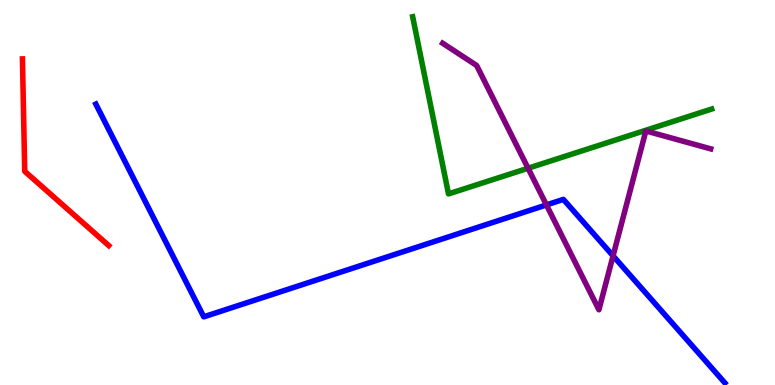[{'lines': ['blue', 'red'], 'intersections': []}, {'lines': ['green', 'red'], 'intersections': []}, {'lines': ['purple', 'red'], 'intersections': []}, {'lines': ['blue', 'green'], 'intersections': []}, {'lines': ['blue', 'purple'], 'intersections': [{'x': 7.05, 'y': 4.68}, {'x': 7.91, 'y': 3.35}]}, {'lines': ['green', 'purple'], 'intersections': [{'x': 6.81, 'y': 5.63}]}]